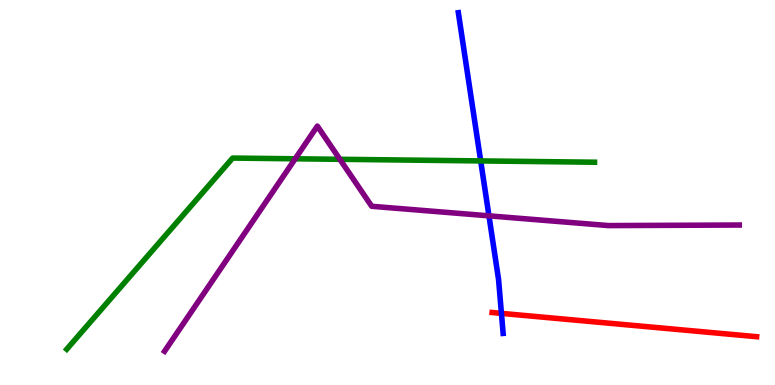[{'lines': ['blue', 'red'], 'intersections': [{'x': 6.47, 'y': 1.86}]}, {'lines': ['green', 'red'], 'intersections': []}, {'lines': ['purple', 'red'], 'intersections': []}, {'lines': ['blue', 'green'], 'intersections': [{'x': 6.2, 'y': 5.82}]}, {'lines': ['blue', 'purple'], 'intersections': [{'x': 6.31, 'y': 4.39}]}, {'lines': ['green', 'purple'], 'intersections': [{'x': 3.81, 'y': 5.88}, {'x': 4.39, 'y': 5.86}]}]